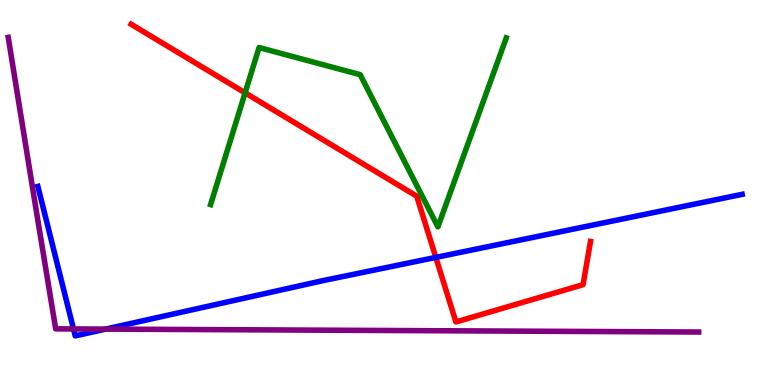[{'lines': ['blue', 'red'], 'intersections': [{'x': 5.62, 'y': 3.31}]}, {'lines': ['green', 'red'], 'intersections': [{'x': 3.16, 'y': 7.59}]}, {'lines': ['purple', 'red'], 'intersections': []}, {'lines': ['blue', 'green'], 'intersections': []}, {'lines': ['blue', 'purple'], 'intersections': [{'x': 0.948, 'y': 1.46}, {'x': 1.36, 'y': 1.45}]}, {'lines': ['green', 'purple'], 'intersections': []}]